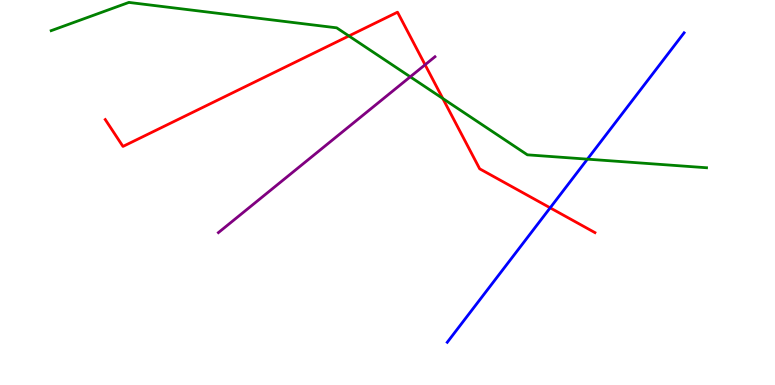[{'lines': ['blue', 'red'], 'intersections': [{'x': 7.1, 'y': 4.6}]}, {'lines': ['green', 'red'], 'intersections': [{'x': 4.5, 'y': 9.07}, {'x': 5.71, 'y': 7.44}]}, {'lines': ['purple', 'red'], 'intersections': [{'x': 5.49, 'y': 8.32}]}, {'lines': ['blue', 'green'], 'intersections': [{'x': 7.58, 'y': 5.87}]}, {'lines': ['blue', 'purple'], 'intersections': []}, {'lines': ['green', 'purple'], 'intersections': [{'x': 5.29, 'y': 8.0}]}]